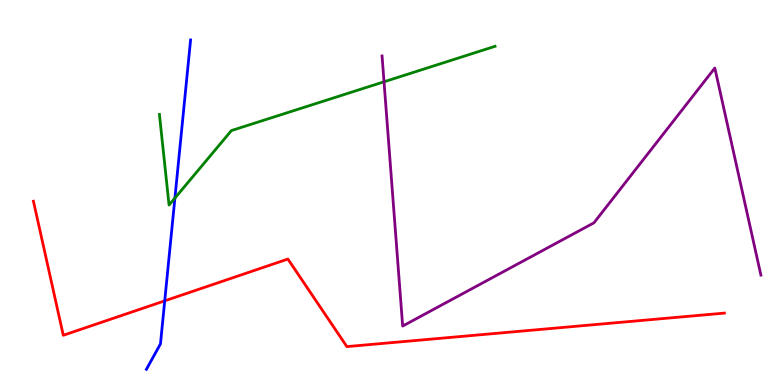[{'lines': ['blue', 'red'], 'intersections': [{'x': 2.13, 'y': 2.19}]}, {'lines': ['green', 'red'], 'intersections': []}, {'lines': ['purple', 'red'], 'intersections': []}, {'lines': ['blue', 'green'], 'intersections': [{'x': 2.26, 'y': 4.86}]}, {'lines': ['blue', 'purple'], 'intersections': []}, {'lines': ['green', 'purple'], 'intersections': [{'x': 4.96, 'y': 7.88}]}]